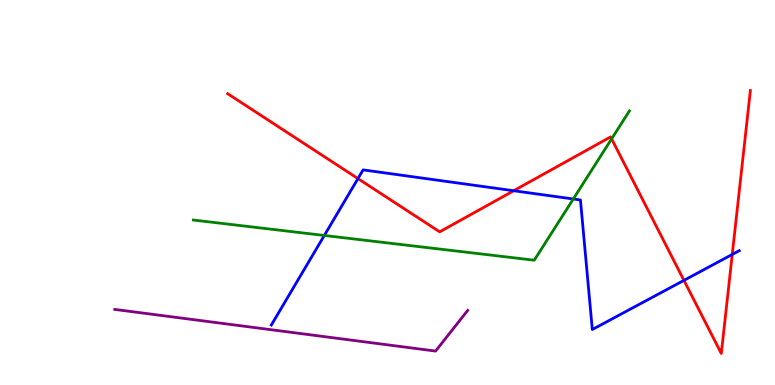[{'lines': ['blue', 'red'], 'intersections': [{'x': 4.62, 'y': 5.36}, {'x': 6.63, 'y': 5.05}, {'x': 8.82, 'y': 2.72}, {'x': 9.45, 'y': 3.39}]}, {'lines': ['green', 'red'], 'intersections': [{'x': 7.89, 'y': 6.39}]}, {'lines': ['purple', 'red'], 'intersections': []}, {'lines': ['blue', 'green'], 'intersections': [{'x': 4.18, 'y': 3.88}, {'x': 7.4, 'y': 4.83}]}, {'lines': ['blue', 'purple'], 'intersections': []}, {'lines': ['green', 'purple'], 'intersections': []}]